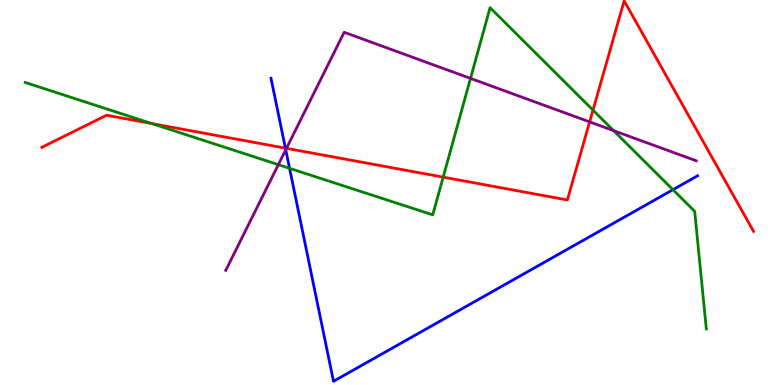[{'lines': ['blue', 'red'], 'intersections': [{'x': 3.68, 'y': 6.15}]}, {'lines': ['green', 'red'], 'intersections': [{'x': 1.96, 'y': 6.79}, {'x': 5.72, 'y': 5.4}, {'x': 7.65, 'y': 7.14}]}, {'lines': ['purple', 'red'], 'intersections': [{'x': 3.7, 'y': 6.15}, {'x': 7.61, 'y': 6.83}]}, {'lines': ['blue', 'green'], 'intersections': [{'x': 3.74, 'y': 5.63}, {'x': 8.68, 'y': 5.07}]}, {'lines': ['blue', 'purple'], 'intersections': [{'x': 3.69, 'y': 6.11}]}, {'lines': ['green', 'purple'], 'intersections': [{'x': 3.59, 'y': 5.72}, {'x': 6.07, 'y': 7.96}, {'x': 7.92, 'y': 6.61}]}]